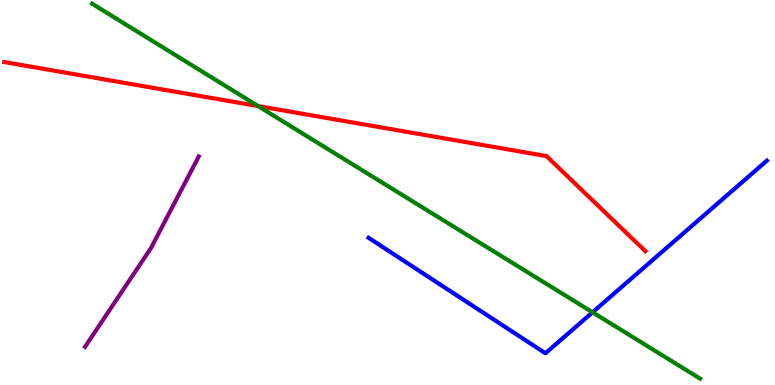[{'lines': ['blue', 'red'], 'intersections': []}, {'lines': ['green', 'red'], 'intersections': [{'x': 3.33, 'y': 7.25}]}, {'lines': ['purple', 'red'], 'intersections': []}, {'lines': ['blue', 'green'], 'intersections': [{'x': 7.65, 'y': 1.89}]}, {'lines': ['blue', 'purple'], 'intersections': []}, {'lines': ['green', 'purple'], 'intersections': []}]